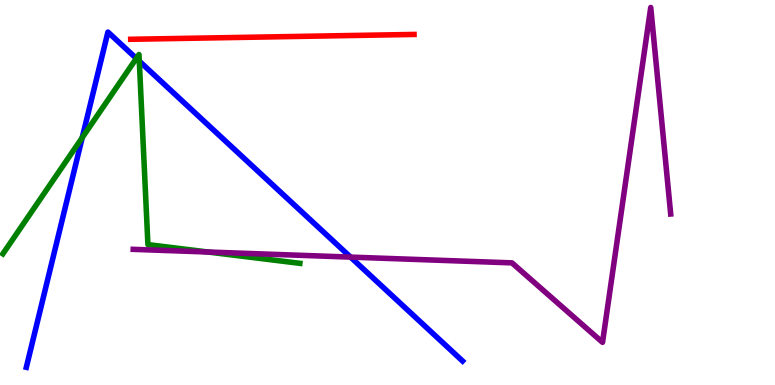[{'lines': ['blue', 'red'], 'intersections': []}, {'lines': ['green', 'red'], 'intersections': []}, {'lines': ['purple', 'red'], 'intersections': []}, {'lines': ['blue', 'green'], 'intersections': [{'x': 1.06, 'y': 6.43}, {'x': 1.76, 'y': 8.48}, {'x': 1.8, 'y': 8.41}]}, {'lines': ['blue', 'purple'], 'intersections': [{'x': 4.52, 'y': 3.32}]}, {'lines': ['green', 'purple'], 'intersections': [{'x': 2.68, 'y': 3.45}]}]